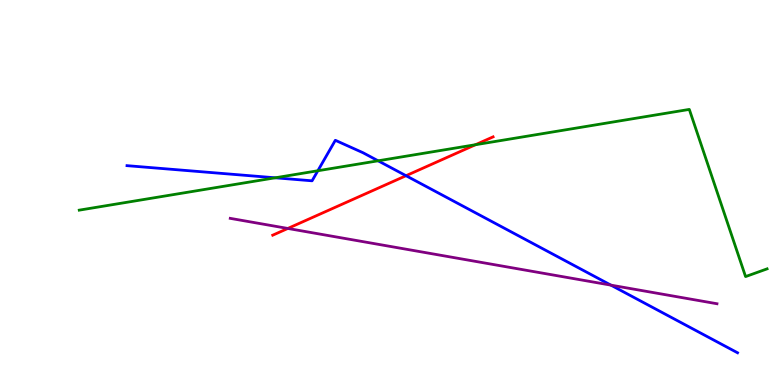[{'lines': ['blue', 'red'], 'intersections': [{'x': 5.24, 'y': 5.44}]}, {'lines': ['green', 'red'], 'intersections': [{'x': 6.14, 'y': 6.24}]}, {'lines': ['purple', 'red'], 'intersections': [{'x': 3.71, 'y': 4.07}]}, {'lines': ['blue', 'green'], 'intersections': [{'x': 3.55, 'y': 5.38}, {'x': 4.1, 'y': 5.56}, {'x': 4.88, 'y': 5.82}]}, {'lines': ['blue', 'purple'], 'intersections': [{'x': 7.88, 'y': 2.59}]}, {'lines': ['green', 'purple'], 'intersections': []}]